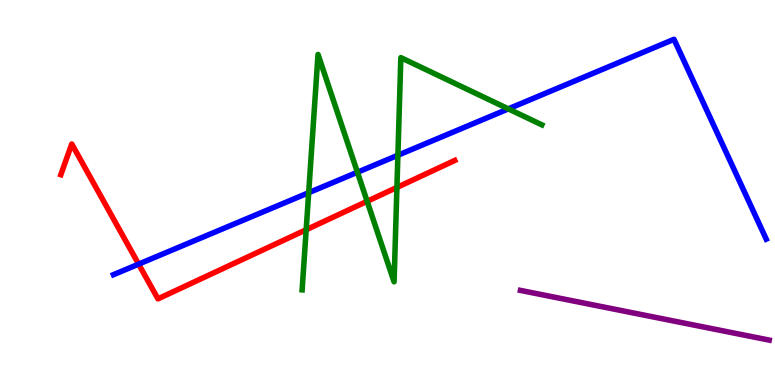[{'lines': ['blue', 'red'], 'intersections': [{'x': 1.79, 'y': 3.14}]}, {'lines': ['green', 'red'], 'intersections': [{'x': 3.95, 'y': 4.03}, {'x': 4.74, 'y': 4.77}, {'x': 5.12, 'y': 5.13}]}, {'lines': ['purple', 'red'], 'intersections': []}, {'lines': ['blue', 'green'], 'intersections': [{'x': 3.98, 'y': 4.99}, {'x': 4.61, 'y': 5.53}, {'x': 5.13, 'y': 5.97}, {'x': 6.56, 'y': 7.17}]}, {'lines': ['blue', 'purple'], 'intersections': []}, {'lines': ['green', 'purple'], 'intersections': []}]